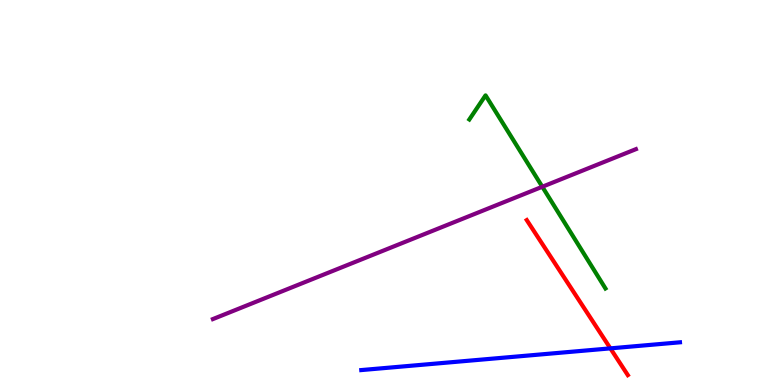[{'lines': ['blue', 'red'], 'intersections': [{'x': 7.88, 'y': 0.951}]}, {'lines': ['green', 'red'], 'intersections': []}, {'lines': ['purple', 'red'], 'intersections': []}, {'lines': ['blue', 'green'], 'intersections': []}, {'lines': ['blue', 'purple'], 'intersections': []}, {'lines': ['green', 'purple'], 'intersections': [{'x': 7.0, 'y': 5.15}]}]